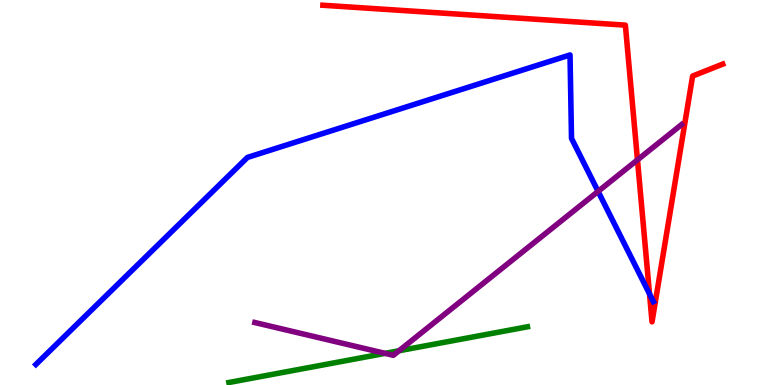[{'lines': ['blue', 'red'], 'intersections': [{'x': 8.38, 'y': 2.37}]}, {'lines': ['green', 'red'], 'intersections': []}, {'lines': ['purple', 'red'], 'intersections': [{'x': 8.23, 'y': 5.85}]}, {'lines': ['blue', 'green'], 'intersections': []}, {'lines': ['blue', 'purple'], 'intersections': [{'x': 7.72, 'y': 5.03}]}, {'lines': ['green', 'purple'], 'intersections': [{'x': 4.97, 'y': 0.822}, {'x': 5.15, 'y': 0.889}]}]